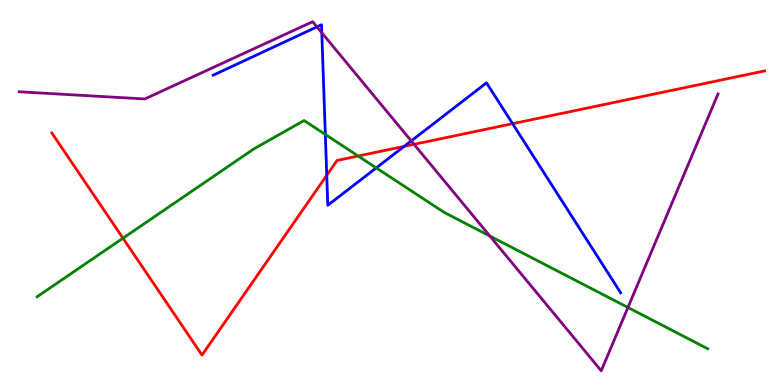[{'lines': ['blue', 'red'], 'intersections': [{'x': 4.22, 'y': 5.45}, {'x': 5.21, 'y': 6.2}, {'x': 6.61, 'y': 6.79}]}, {'lines': ['green', 'red'], 'intersections': [{'x': 1.59, 'y': 3.81}, {'x': 4.62, 'y': 5.95}]}, {'lines': ['purple', 'red'], 'intersections': [{'x': 5.34, 'y': 6.25}]}, {'lines': ['blue', 'green'], 'intersections': [{'x': 4.2, 'y': 6.51}, {'x': 4.85, 'y': 5.64}]}, {'lines': ['blue', 'purple'], 'intersections': [{'x': 4.09, 'y': 9.3}, {'x': 4.15, 'y': 9.15}, {'x': 5.31, 'y': 6.34}]}, {'lines': ['green', 'purple'], 'intersections': [{'x': 6.32, 'y': 3.87}, {'x': 8.1, 'y': 2.01}]}]